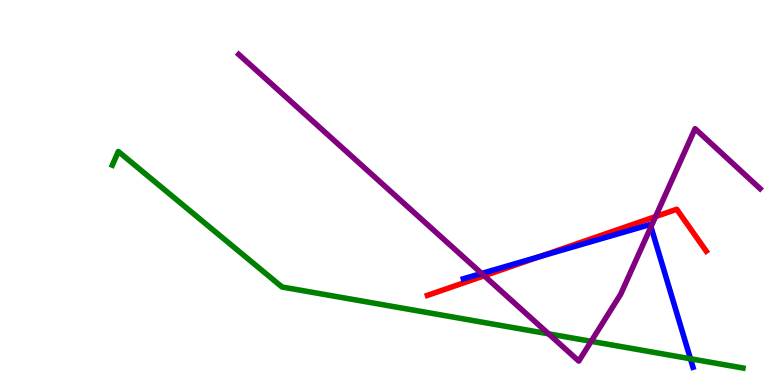[{'lines': ['blue', 'red'], 'intersections': [{'x': 6.97, 'y': 3.34}]}, {'lines': ['green', 'red'], 'intersections': []}, {'lines': ['purple', 'red'], 'intersections': [{'x': 6.25, 'y': 2.84}, {'x': 8.46, 'y': 4.37}]}, {'lines': ['blue', 'green'], 'intersections': [{'x': 8.91, 'y': 0.681}]}, {'lines': ['blue', 'purple'], 'intersections': [{'x': 6.21, 'y': 2.9}, {'x': 8.4, 'y': 4.11}]}, {'lines': ['green', 'purple'], 'intersections': [{'x': 7.08, 'y': 1.33}, {'x': 7.63, 'y': 1.13}]}]